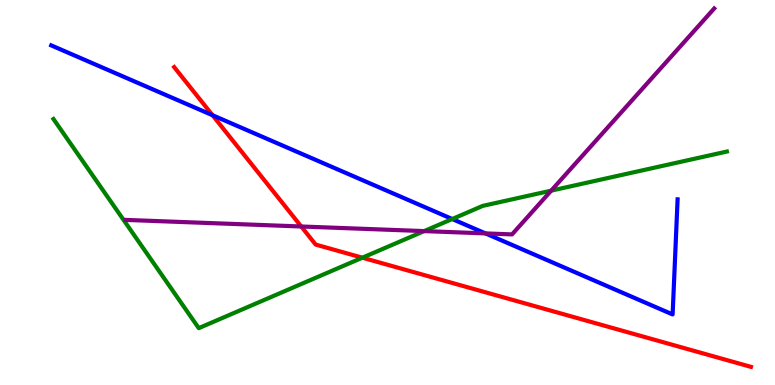[{'lines': ['blue', 'red'], 'intersections': [{'x': 2.74, 'y': 7.01}]}, {'lines': ['green', 'red'], 'intersections': [{'x': 4.68, 'y': 3.31}]}, {'lines': ['purple', 'red'], 'intersections': [{'x': 3.89, 'y': 4.12}]}, {'lines': ['blue', 'green'], 'intersections': [{'x': 5.84, 'y': 4.31}]}, {'lines': ['blue', 'purple'], 'intersections': [{'x': 6.26, 'y': 3.94}]}, {'lines': ['green', 'purple'], 'intersections': [{'x': 5.47, 'y': 4.0}, {'x': 7.11, 'y': 5.05}]}]